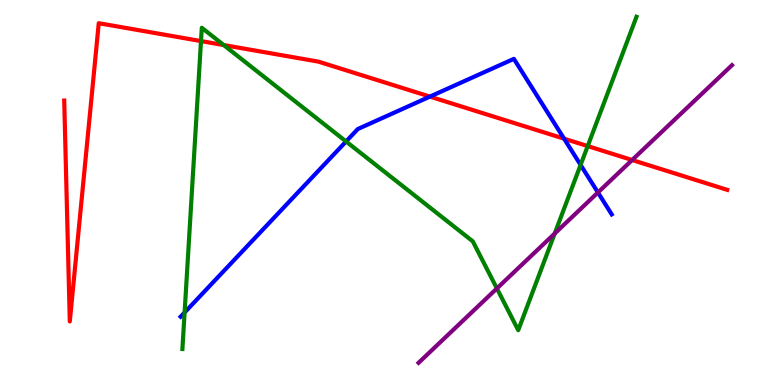[{'lines': ['blue', 'red'], 'intersections': [{'x': 5.55, 'y': 7.49}, {'x': 7.28, 'y': 6.4}]}, {'lines': ['green', 'red'], 'intersections': [{'x': 2.59, 'y': 8.93}, {'x': 2.89, 'y': 8.83}, {'x': 7.58, 'y': 6.21}]}, {'lines': ['purple', 'red'], 'intersections': [{'x': 8.16, 'y': 5.84}]}, {'lines': ['blue', 'green'], 'intersections': [{'x': 2.38, 'y': 1.88}, {'x': 4.47, 'y': 6.33}, {'x': 7.49, 'y': 5.72}]}, {'lines': ['blue', 'purple'], 'intersections': [{'x': 7.72, 'y': 5.0}]}, {'lines': ['green', 'purple'], 'intersections': [{'x': 6.41, 'y': 2.51}, {'x': 7.16, 'y': 3.93}]}]